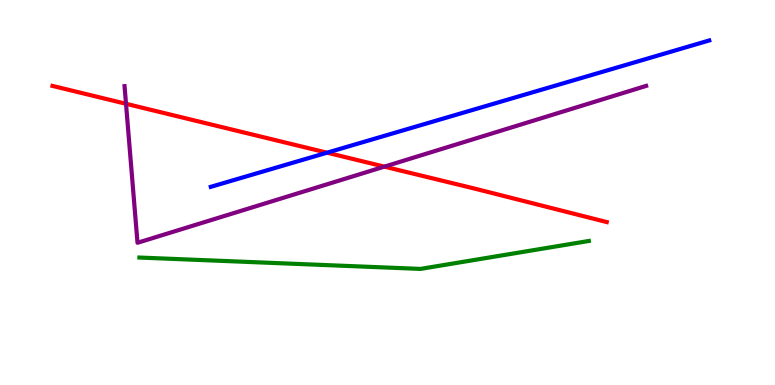[{'lines': ['blue', 'red'], 'intersections': [{'x': 4.22, 'y': 6.03}]}, {'lines': ['green', 'red'], 'intersections': []}, {'lines': ['purple', 'red'], 'intersections': [{'x': 1.63, 'y': 7.3}, {'x': 4.96, 'y': 5.67}]}, {'lines': ['blue', 'green'], 'intersections': []}, {'lines': ['blue', 'purple'], 'intersections': []}, {'lines': ['green', 'purple'], 'intersections': []}]